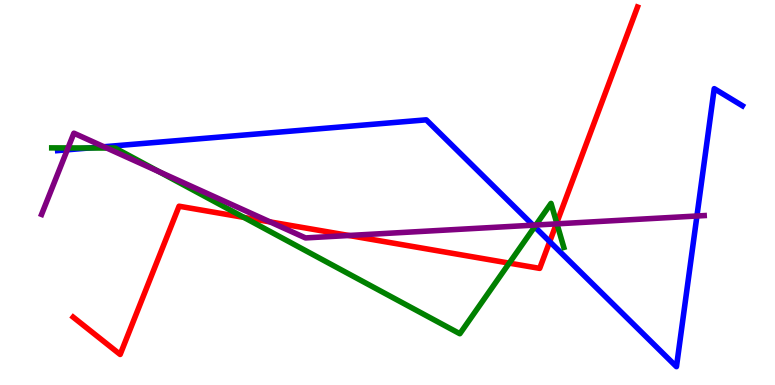[{'lines': ['blue', 'red'], 'intersections': [{'x': 7.09, 'y': 3.72}]}, {'lines': ['green', 'red'], 'intersections': [{'x': 3.15, 'y': 4.35}, {'x': 6.57, 'y': 3.17}, {'x': 7.18, 'y': 4.21}]}, {'lines': ['purple', 'red'], 'intersections': [{'x': 3.49, 'y': 4.24}, {'x': 4.5, 'y': 3.88}, {'x': 7.18, 'y': 4.19}]}, {'lines': ['blue', 'green'], 'intersections': [{'x': 1.15, 'y': 6.16}, {'x': 6.9, 'y': 4.11}]}, {'lines': ['blue', 'purple'], 'intersections': [{'x': 0.868, 'y': 6.11}, {'x': 1.34, 'y': 6.19}, {'x': 6.88, 'y': 4.15}, {'x': 8.99, 'y': 4.39}]}, {'lines': ['green', 'purple'], 'intersections': [{'x': 0.878, 'y': 6.16}, {'x': 1.38, 'y': 6.16}, {'x': 2.05, 'y': 5.54}, {'x': 6.91, 'y': 4.16}, {'x': 7.19, 'y': 4.19}]}]